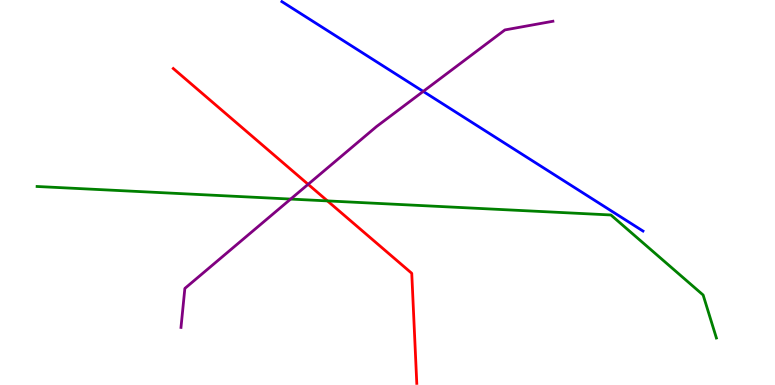[{'lines': ['blue', 'red'], 'intersections': []}, {'lines': ['green', 'red'], 'intersections': [{'x': 4.23, 'y': 4.78}]}, {'lines': ['purple', 'red'], 'intersections': [{'x': 3.98, 'y': 5.21}]}, {'lines': ['blue', 'green'], 'intersections': []}, {'lines': ['blue', 'purple'], 'intersections': [{'x': 5.46, 'y': 7.63}]}, {'lines': ['green', 'purple'], 'intersections': [{'x': 3.75, 'y': 4.83}]}]